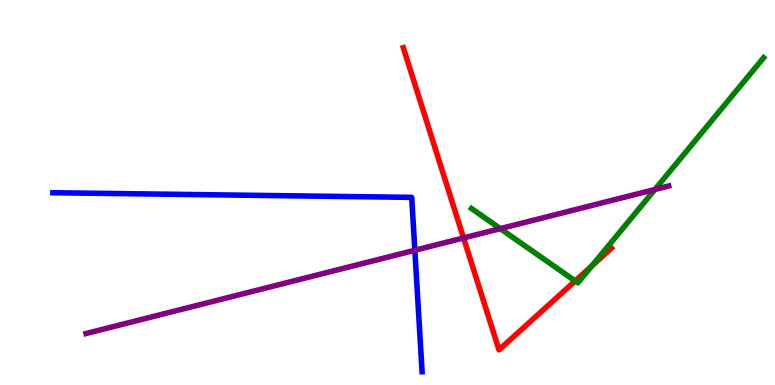[{'lines': ['blue', 'red'], 'intersections': []}, {'lines': ['green', 'red'], 'intersections': [{'x': 7.42, 'y': 2.7}, {'x': 7.64, 'y': 3.09}]}, {'lines': ['purple', 'red'], 'intersections': [{'x': 5.98, 'y': 3.82}]}, {'lines': ['blue', 'green'], 'intersections': []}, {'lines': ['blue', 'purple'], 'intersections': [{'x': 5.35, 'y': 3.5}]}, {'lines': ['green', 'purple'], 'intersections': [{'x': 6.46, 'y': 4.06}, {'x': 8.45, 'y': 5.08}]}]